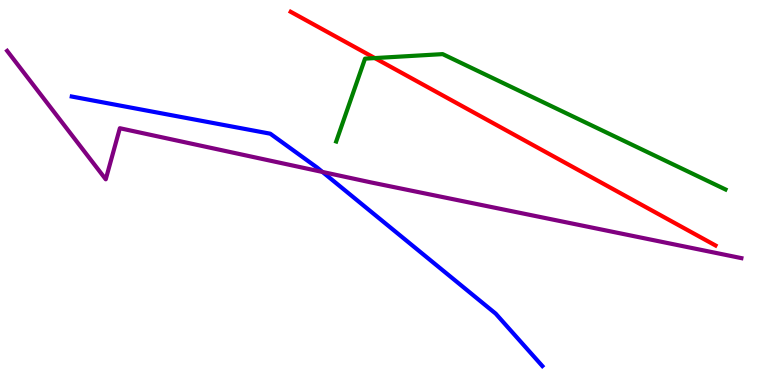[{'lines': ['blue', 'red'], 'intersections': []}, {'lines': ['green', 'red'], 'intersections': [{'x': 4.84, 'y': 8.49}]}, {'lines': ['purple', 'red'], 'intersections': []}, {'lines': ['blue', 'green'], 'intersections': []}, {'lines': ['blue', 'purple'], 'intersections': [{'x': 4.16, 'y': 5.53}]}, {'lines': ['green', 'purple'], 'intersections': []}]